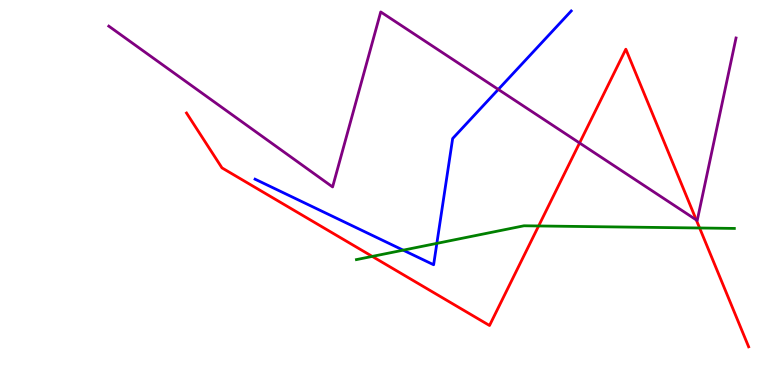[{'lines': ['blue', 'red'], 'intersections': []}, {'lines': ['green', 'red'], 'intersections': [{'x': 4.8, 'y': 3.34}, {'x': 6.95, 'y': 4.13}, {'x': 9.03, 'y': 4.08}]}, {'lines': ['purple', 'red'], 'intersections': [{'x': 7.48, 'y': 6.29}, {'x': 8.98, 'y': 4.29}]}, {'lines': ['blue', 'green'], 'intersections': [{'x': 5.2, 'y': 3.5}, {'x': 5.64, 'y': 3.68}]}, {'lines': ['blue', 'purple'], 'intersections': [{'x': 6.43, 'y': 7.68}]}, {'lines': ['green', 'purple'], 'intersections': []}]